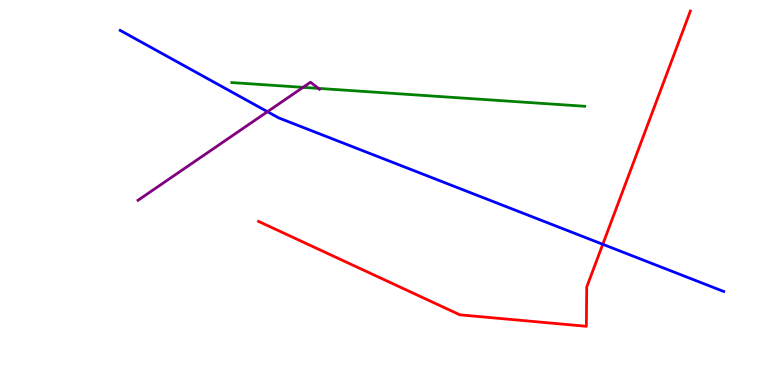[{'lines': ['blue', 'red'], 'intersections': [{'x': 7.78, 'y': 3.65}]}, {'lines': ['green', 'red'], 'intersections': []}, {'lines': ['purple', 'red'], 'intersections': []}, {'lines': ['blue', 'green'], 'intersections': []}, {'lines': ['blue', 'purple'], 'intersections': [{'x': 3.45, 'y': 7.1}]}, {'lines': ['green', 'purple'], 'intersections': [{'x': 3.91, 'y': 7.73}, {'x': 4.11, 'y': 7.7}]}]